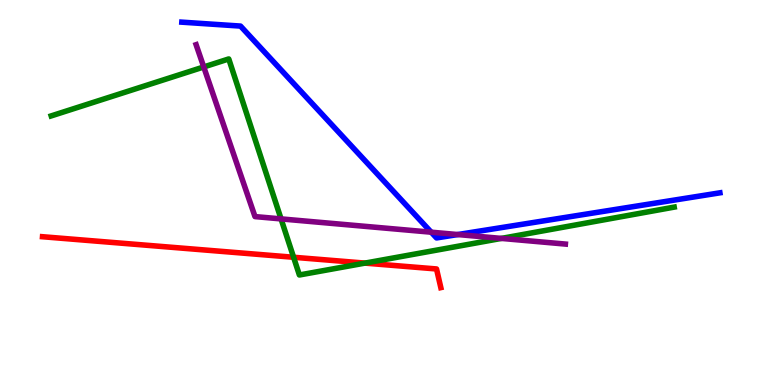[{'lines': ['blue', 'red'], 'intersections': []}, {'lines': ['green', 'red'], 'intersections': [{'x': 3.79, 'y': 3.32}, {'x': 4.71, 'y': 3.17}]}, {'lines': ['purple', 'red'], 'intersections': []}, {'lines': ['blue', 'green'], 'intersections': []}, {'lines': ['blue', 'purple'], 'intersections': [{'x': 5.56, 'y': 3.97}, {'x': 5.91, 'y': 3.91}]}, {'lines': ['green', 'purple'], 'intersections': [{'x': 2.63, 'y': 8.26}, {'x': 3.63, 'y': 4.31}, {'x': 6.47, 'y': 3.81}]}]